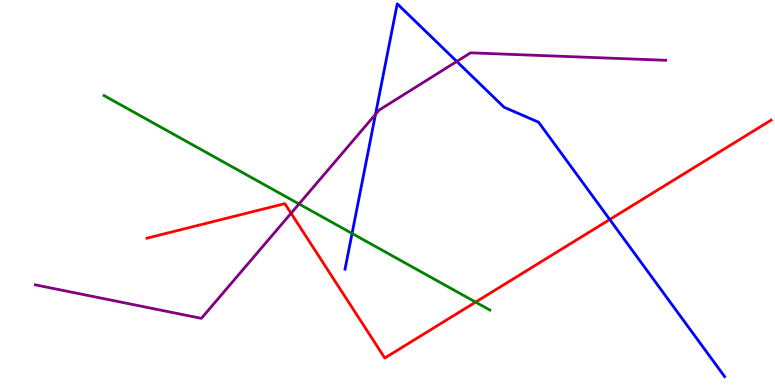[{'lines': ['blue', 'red'], 'intersections': [{'x': 7.87, 'y': 4.3}]}, {'lines': ['green', 'red'], 'intersections': [{'x': 6.14, 'y': 2.15}]}, {'lines': ['purple', 'red'], 'intersections': [{'x': 3.76, 'y': 4.46}]}, {'lines': ['blue', 'green'], 'intersections': [{'x': 4.54, 'y': 3.94}]}, {'lines': ['blue', 'purple'], 'intersections': [{'x': 4.85, 'y': 7.03}, {'x': 5.89, 'y': 8.4}]}, {'lines': ['green', 'purple'], 'intersections': [{'x': 3.86, 'y': 4.7}]}]